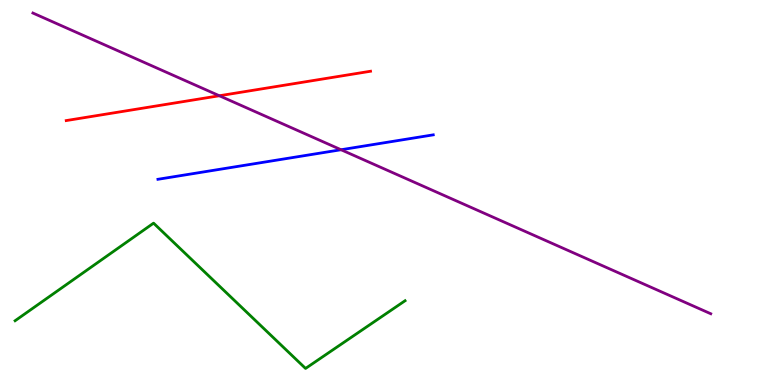[{'lines': ['blue', 'red'], 'intersections': []}, {'lines': ['green', 'red'], 'intersections': []}, {'lines': ['purple', 'red'], 'intersections': [{'x': 2.83, 'y': 7.51}]}, {'lines': ['blue', 'green'], 'intersections': []}, {'lines': ['blue', 'purple'], 'intersections': [{'x': 4.4, 'y': 6.11}]}, {'lines': ['green', 'purple'], 'intersections': []}]